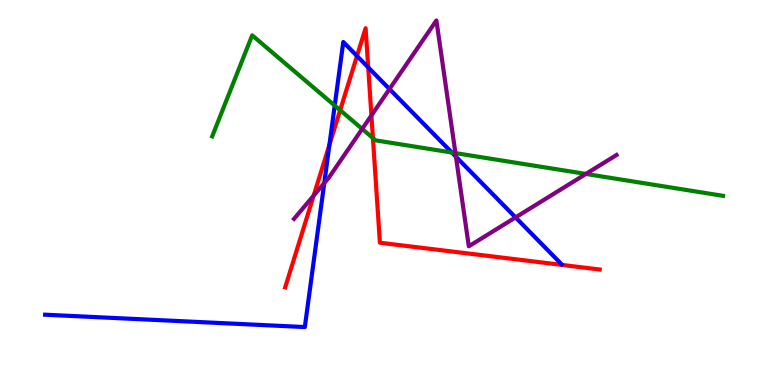[{'lines': ['blue', 'red'], 'intersections': [{'x': 4.25, 'y': 6.24}, {'x': 4.61, 'y': 8.55}, {'x': 4.75, 'y': 8.25}]}, {'lines': ['green', 'red'], 'intersections': [{'x': 4.39, 'y': 7.14}, {'x': 4.81, 'y': 6.41}]}, {'lines': ['purple', 'red'], 'intersections': [{'x': 4.05, 'y': 4.92}, {'x': 4.79, 'y': 7.0}]}, {'lines': ['blue', 'green'], 'intersections': [{'x': 4.32, 'y': 7.26}, {'x': 5.83, 'y': 6.04}]}, {'lines': ['blue', 'purple'], 'intersections': [{'x': 4.18, 'y': 5.24}, {'x': 5.03, 'y': 7.69}, {'x': 5.88, 'y': 5.93}, {'x': 6.65, 'y': 4.35}]}, {'lines': ['green', 'purple'], 'intersections': [{'x': 4.67, 'y': 6.65}, {'x': 5.88, 'y': 6.02}, {'x': 7.56, 'y': 5.48}]}]